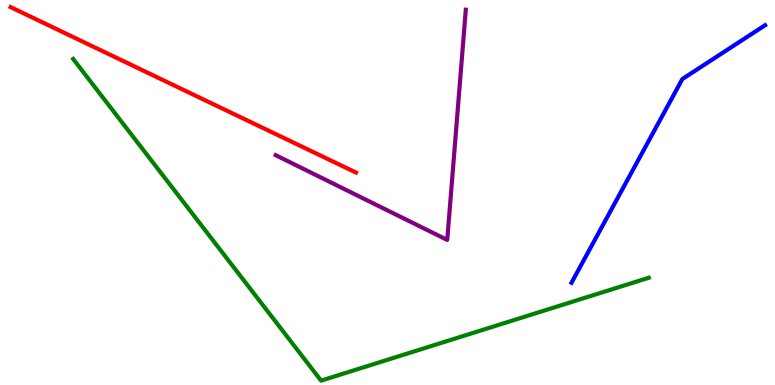[{'lines': ['blue', 'red'], 'intersections': []}, {'lines': ['green', 'red'], 'intersections': []}, {'lines': ['purple', 'red'], 'intersections': []}, {'lines': ['blue', 'green'], 'intersections': []}, {'lines': ['blue', 'purple'], 'intersections': []}, {'lines': ['green', 'purple'], 'intersections': []}]